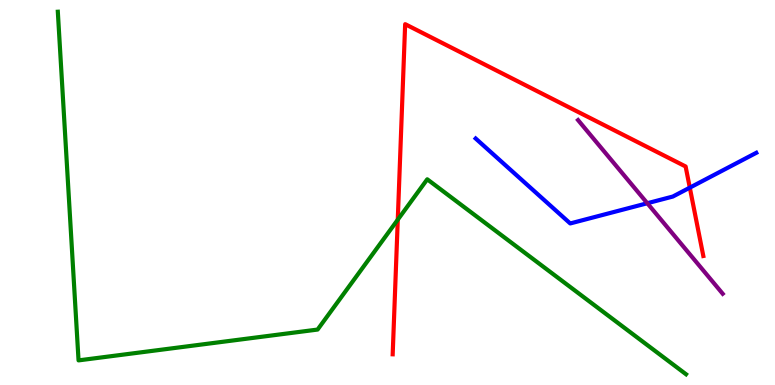[{'lines': ['blue', 'red'], 'intersections': [{'x': 8.9, 'y': 5.13}]}, {'lines': ['green', 'red'], 'intersections': [{'x': 5.13, 'y': 4.29}]}, {'lines': ['purple', 'red'], 'intersections': []}, {'lines': ['blue', 'green'], 'intersections': []}, {'lines': ['blue', 'purple'], 'intersections': [{'x': 8.35, 'y': 4.72}]}, {'lines': ['green', 'purple'], 'intersections': []}]